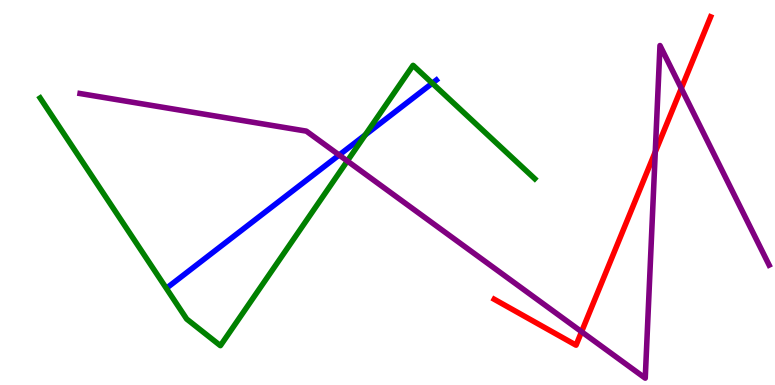[{'lines': ['blue', 'red'], 'intersections': []}, {'lines': ['green', 'red'], 'intersections': []}, {'lines': ['purple', 'red'], 'intersections': [{'x': 7.5, 'y': 1.38}, {'x': 8.46, 'y': 6.05}, {'x': 8.79, 'y': 7.7}]}, {'lines': ['blue', 'green'], 'intersections': [{'x': 4.71, 'y': 6.5}, {'x': 5.58, 'y': 7.84}]}, {'lines': ['blue', 'purple'], 'intersections': [{'x': 4.38, 'y': 5.97}]}, {'lines': ['green', 'purple'], 'intersections': [{'x': 4.48, 'y': 5.82}]}]